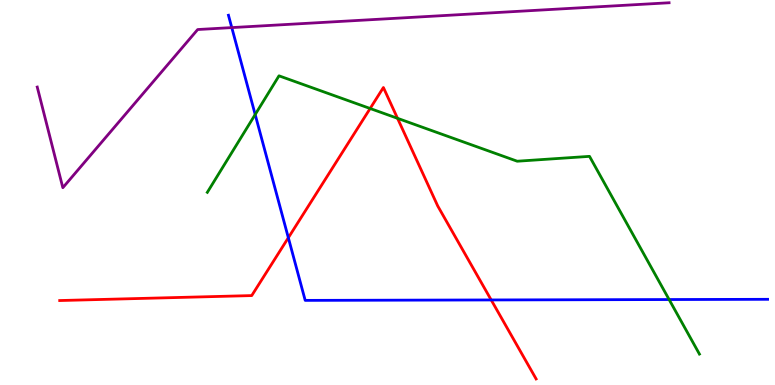[{'lines': ['blue', 'red'], 'intersections': [{'x': 3.72, 'y': 3.83}, {'x': 6.34, 'y': 2.21}]}, {'lines': ['green', 'red'], 'intersections': [{'x': 4.78, 'y': 7.18}, {'x': 5.13, 'y': 6.93}]}, {'lines': ['purple', 'red'], 'intersections': []}, {'lines': ['blue', 'green'], 'intersections': [{'x': 3.29, 'y': 7.02}, {'x': 8.63, 'y': 2.22}]}, {'lines': ['blue', 'purple'], 'intersections': [{'x': 2.99, 'y': 9.28}]}, {'lines': ['green', 'purple'], 'intersections': []}]